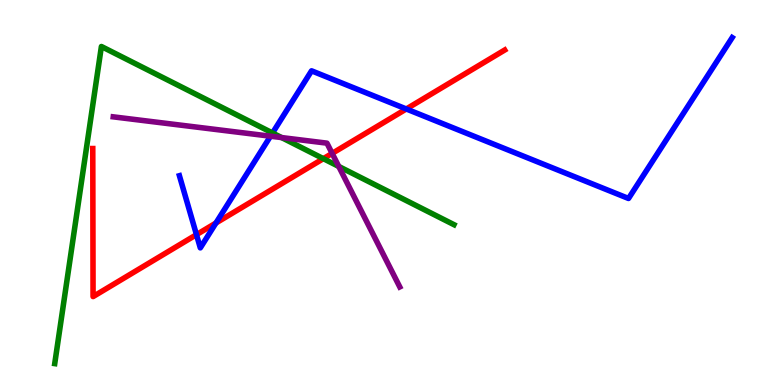[{'lines': ['blue', 'red'], 'intersections': [{'x': 2.54, 'y': 3.9}, {'x': 2.79, 'y': 4.21}, {'x': 5.24, 'y': 7.17}]}, {'lines': ['green', 'red'], 'intersections': [{'x': 4.17, 'y': 5.88}]}, {'lines': ['purple', 'red'], 'intersections': [{'x': 4.29, 'y': 6.02}]}, {'lines': ['blue', 'green'], 'intersections': [{'x': 3.52, 'y': 6.55}]}, {'lines': ['blue', 'purple'], 'intersections': [{'x': 3.49, 'y': 6.46}]}, {'lines': ['green', 'purple'], 'intersections': [{'x': 3.63, 'y': 6.43}, {'x': 4.37, 'y': 5.68}]}]